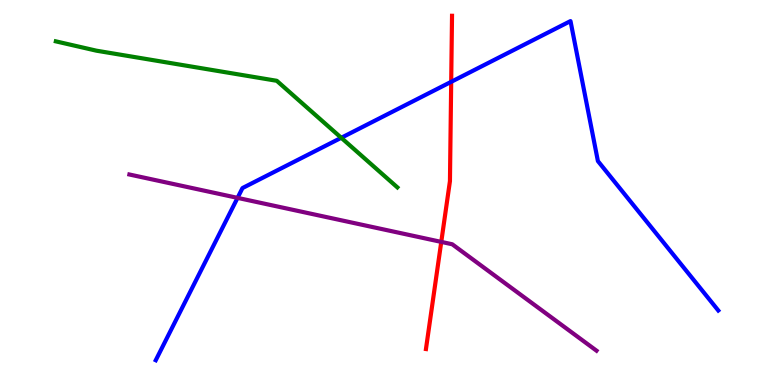[{'lines': ['blue', 'red'], 'intersections': [{'x': 5.82, 'y': 7.87}]}, {'lines': ['green', 'red'], 'intersections': []}, {'lines': ['purple', 'red'], 'intersections': [{'x': 5.69, 'y': 3.72}]}, {'lines': ['blue', 'green'], 'intersections': [{'x': 4.4, 'y': 6.42}]}, {'lines': ['blue', 'purple'], 'intersections': [{'x': 3.07, 'y': 4.86}]}, {'lines': ['green', 'purple'], 'intersections': []}]